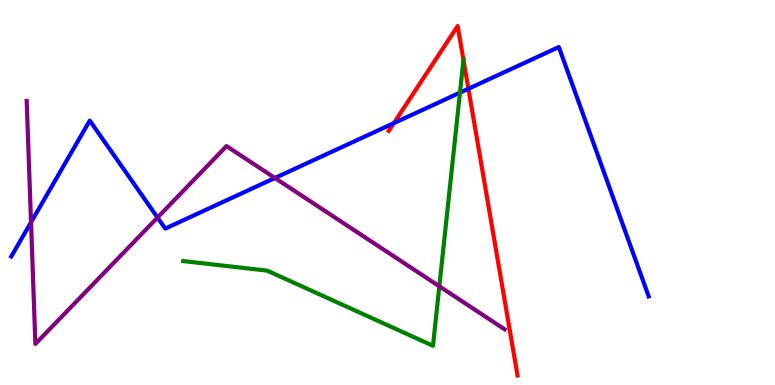[{'lines': ['blue', 'red'], 'intersections': [{'x': 5.08, 'y': 6.8}, {'x': 6.04, 'y': 7.69}]}, {'lines': ['green', 'red'], 'intersections': [{'x': 5.98, 'y': 8.44}]}, {'lines': ['purple', 'red'], 'intersections': []}, {'lines': ['blue', 'green'], 'intersections': [{'x': 5.94, 'y': 7.59}]}, {'lines': ['blue', 'purple'], 'intersections': [{'x': 0.4, 'y': 4.23}, {'x': 2.03, 'y': 4.35}, {'x': 3.55, 'y': 5.38}]}, {'lines': ['green', 'purple'], 'intersections': [{'x': 5.67, 'y': 2.56}]}]